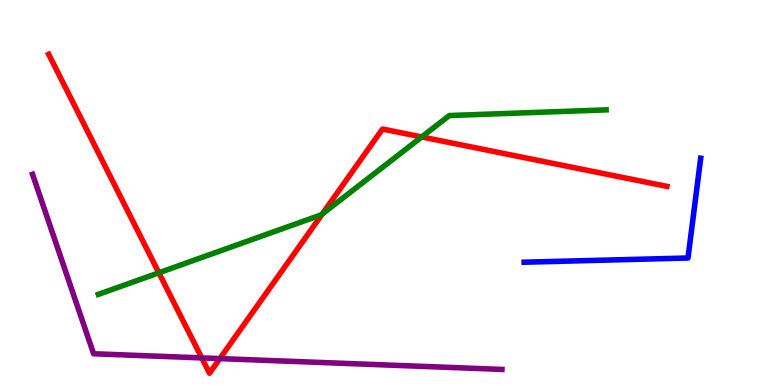[{'lines': ['blue', 'red'], 'intersections': []}, {'lines': ['green', 'red'], 'intersections': [{'x': 2.05, 'y': 2.91}, {'x': 4.16, 'y': 4.44}, {'x': 5.44, 'y': 6.44}]}, {'lines': ['purple', 'red'], 'intersections': [{'x': 2.6, 'y': 0.704}, {'x': 2.84, 'y': 0.686}]}, {'lines': ['blue', 'green'], 'intersections': []}, {'lines': ['blue', 'purple'], 'intersections': []}, {'lines': ['green', 'purple'], 'intersections': []}]